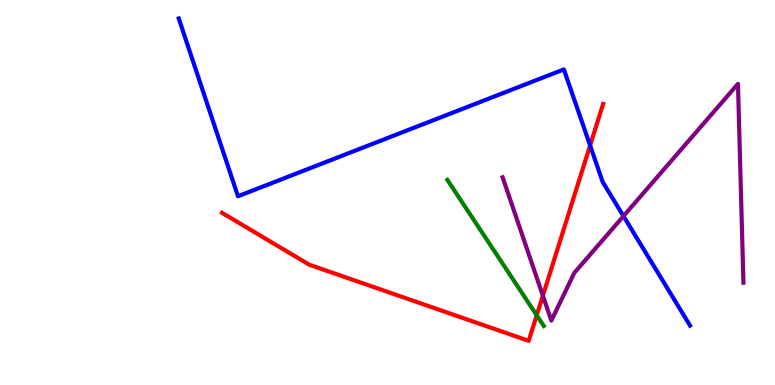[{'lines': ['blue', 'red'], 'intersections': [{'x': 7.61, 'y': 6.22}]}, {'lines': ['green', 'red'], 'intersections': [{'x': 6.93, 'y': 1.81}]}, {'lines': ['purple', 'red'], 'intersections': [{'x': 7.0, 'y': 2.32}]}, {'lines': ['blue', 'green'], 'intersections': []}, {'lines': ['blue', 'purple'], 'intersections': [{'x': 8.04, 'y': 4.39}]}, {'lines': ['green', 'purple'], 'intersections': []}]